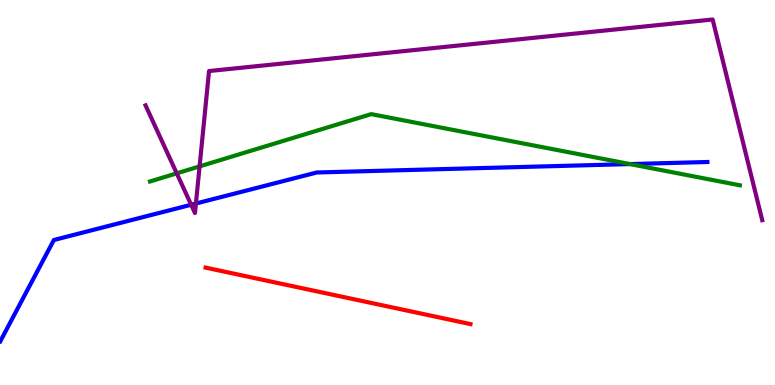[{'lines': ['blue', 'red'], 'intersections': []}, {'lines': ['green', 'red'], 'intersections': []}, {'lines': ['purple', 'red'], 'intersections': []}, {'lines': ['blue', 'green'], 'intersections': [{'x': 8.13, 'y': 5.74}]}, {'lines': ['blue', 'purple'], 'intersections': [{'x': 2.47, 'y': 4.68}, {'x': 2.53, 'y': 4.71}]}, {'lines': ['green', 'purple'], 'intersections': [{'x': 2.28, 'y': 5.5}, {'x': 2.58, 'y': 5.68}]}]